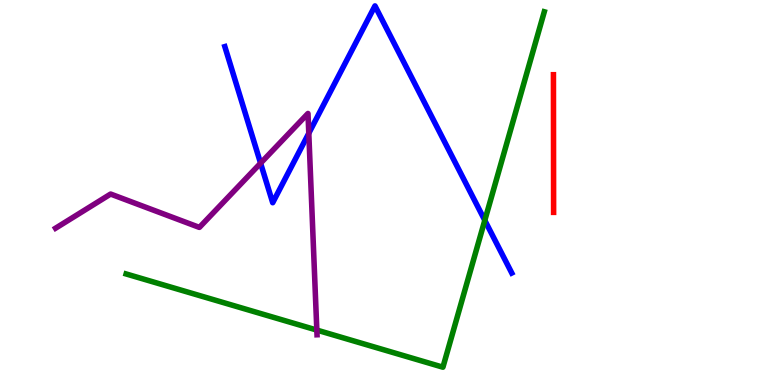[{'lines': ['blue', 'red'], 'intersections': []}, {'lines': ['green', 'red'], 'intersections': []}, {'lines': ['purple', 'red'], 'intersections': []}, {'lines': ['blue', 'green'], 'intersections': [{'x': 6.26, 'y': 4.28}]}, {'lines': ['blue', 'purple'], 'intersections': [{'x': 3.36, 'y': 5.76}, {'x': 3.98, 'y': 6.54}]}, {'lines': ['green', 'purple'], 'intersections': [{'x': 4.09, 'y': 1.43}]}]